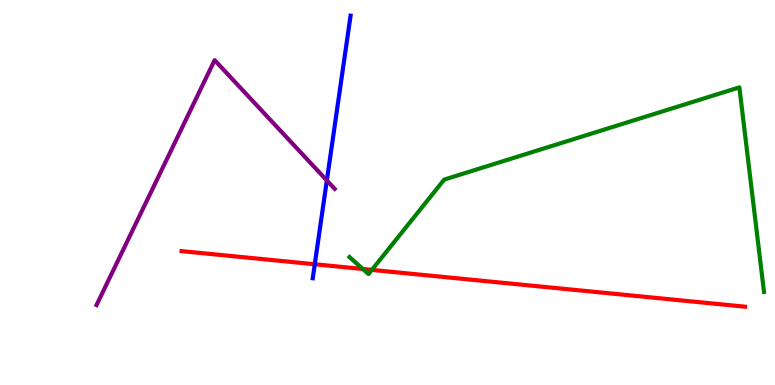[{'lines': ['blue', 'red'], 'intersections': [{'x': 4.06, 'y': 3.14}]}, {'lines': ['green', 'red'], 'intersections': [{'x': 4.68, 'y': 3.01}, {'x': 4.8, 'y': 2.99}]}, {'lines': ['purple', 'red'], 'intersections': []}, {'lines': ['blue', 'green'], 'intersections': []}, {'lines': ['blue', 'purple'], 'intersections': [{'x': 4.22, 'y': 5.31}]}, {'lines': ['green', 'purple'], 'intersections': []}]